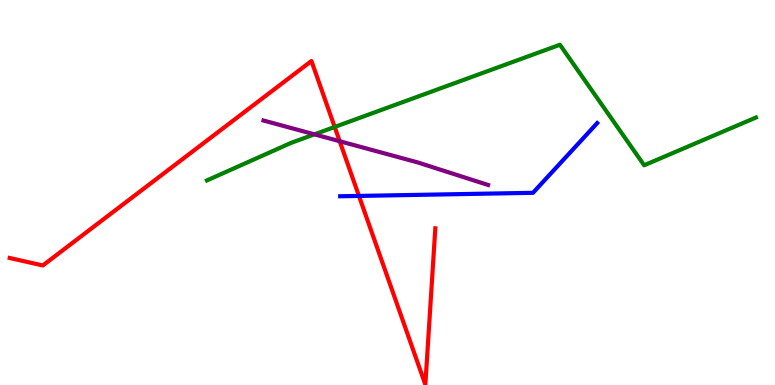[{'lines': ['blue', 'red'], 'intersections': [{'x': 4.63, 'y': 4.91}]}, {'lines': ['green', 'red'], 'intersections': [{'x': 4.32, 'y': 6.7}]}, {'lines': ['purple', 'red'], 'intersections': [{'x': 4.38, 'y': 6.33}]}, {'lines': ['blue', 'green'], 'intersections': []}, {'lines': ['blue', 'purple'], 'intersections': []}, {'lines': ['green', 'purple'], 'intersections': [{'x': 4.06, 'y': 6.51}]}]